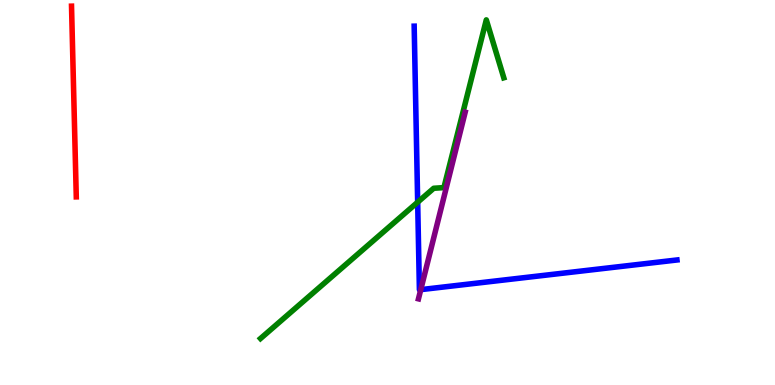[{'lines': ['blue', 'red'], 'intersections': []}, {'lines': ['green', 'red'], 'intersections': []}, {'lines': ['purple', 'red'], 'intersections': []}, {'lines': ['blue', 'green'], 'intersections': [{'x': 5.39, 'y': 4.75}]}, {'lines': ['blue', 'purple'], 'intersections': [{'x': 5.43, 'y': 2.48}]}, {'lines': ['green', 'purple'], 'intersections': []}]